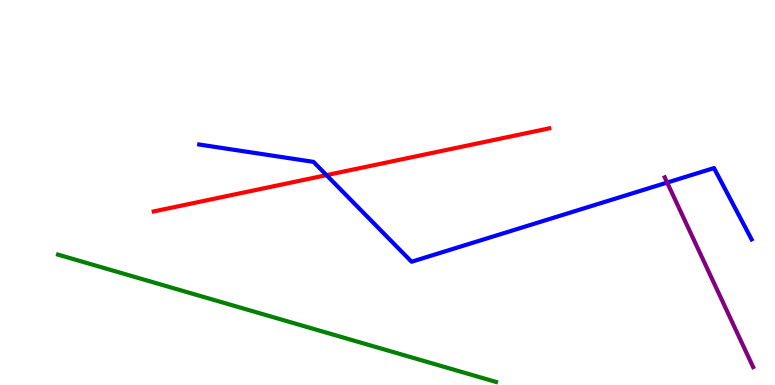[{'lines': ['blue', 'red'], 'intersections': [{'x': 4.21, 'y': 5.45}]}, {'lines': ['green', 'red'], 'intersections': []}, {'lines': ['purple', 'red'], 'intersections': []}, {'lines': ['blue', 'green'], 'intersections': []}, {'lines': ['blue', 'purple'], 'intersections': [{'x': 8.61, 'y': 5.26}]}, {'lines': ['green', 'purple'], 'intersections': []}]